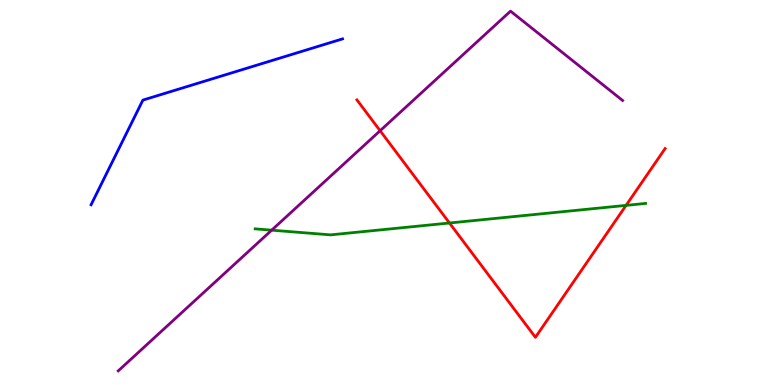[{'lines': ['blue', 'red'], 'intersections': []}, {'lines': ['green', 'red'], 'intersections': [{'x': 5.8, 'y': 4.21}, {'x': 8.08, 'y': 4.67}]}, {'lines': ['purple', 'red'], 'intersections': [{'x': 4.9, 'y': 6.6}]}, {'lines': ['blue', 'green'], 'intersections': []}, {'lines': ['blue', 'purple'], 'intersections': []}, {'lines': ['green', 'purple'], 'intersections': [{'x': 3.51, 'y': 4.02}]}]